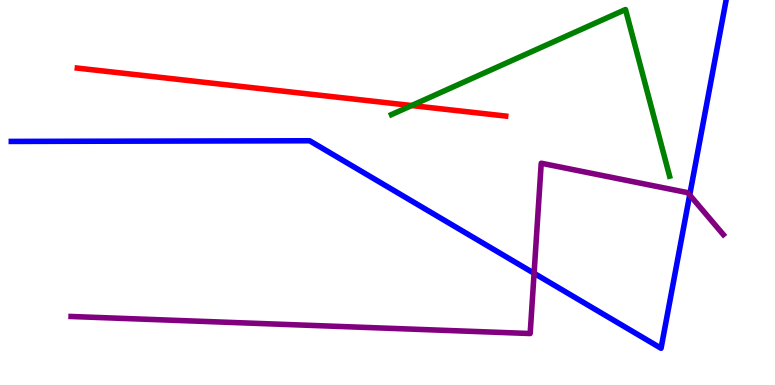[{'lines': ['blue', 'red'], 'intersections': []}, {'lines': ['green', 'red'], 'intersections': [{'x': 5.31, 'y': 7.26}]}, {'lines': ['purple', 'red'], 'intersections': []}, {'lines': ['blue', 'green'], 'intersections': []}, {'lines': ['blue', 'purple'], 'intersections': [{'x': 6.89, 'y': 2.9}, {'x': 8.9, 'y': 4.93}]}, {'lines': ['green', 'purple'], 'intersections': []}]